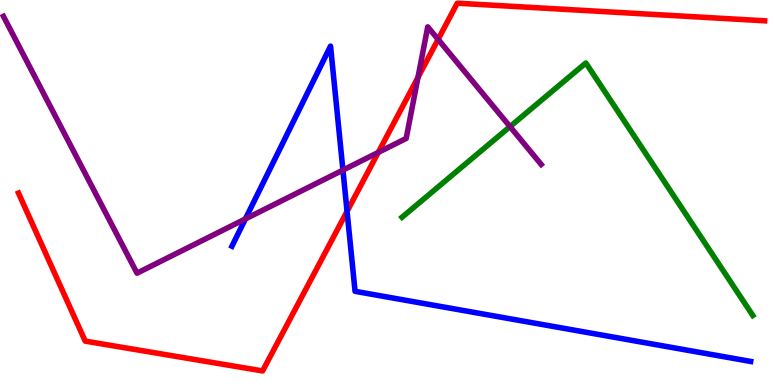[{'lines': ['blue', 'red'], 'intersections': [{'x': 4.48, 'y': 4.51}]}, {'lines': ['green', 'red'], 'intersections': []}, {'lines': ['purple', 'red'], 'intersections': [{'x': 4.88, 'y': 6.04}, {'x': 5.39, 'y': 7.99}, {'x': 5.65, 'y': 8.98}]}, {'lines': ['blue', 'green'], 'intersections': []}, {'lines': ['blue', 'purple'], 'intersections': [{'x': 3.17, 'y': 4.31}, {'x': 4.42, 'y': 5.58}]}, {'lines': ['green', 'purple'], 'intersections': [{'x': 6.58, 'y': 6.71}]}]